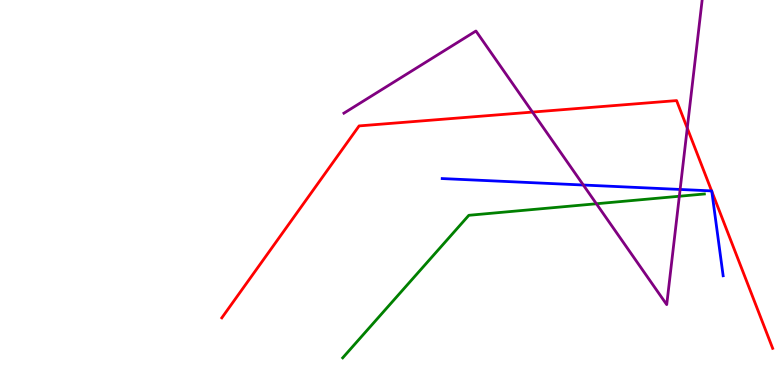[{'lines': ['blue', 'red'], 'intersections': [{'x': 9.18, 'y': 5.04}, {'x': 9.18, 'y': 5.03}]}, {'lines': ['green', 'red'], 'intersections': []}, {'lines': ['purple', 'red'], 'intersections': [{'x': 6.87, 'y': 7.09}, {'x': 8.87, 'y': 6.67}]}, {'lines': ['blue', 'green'], 'intersections': []}, {'lines': ['blue', 'purple'], 'intersections': [{'x': 7.53, 'y': 5.19}, {'x': 8.78, 'y': 5.08}]}, {'lines': ['green', 'purple'], 'intersections': [{'x': 7.7, 'y': 4.71}, {'x': 8.77, 'y': 4.9}]}]